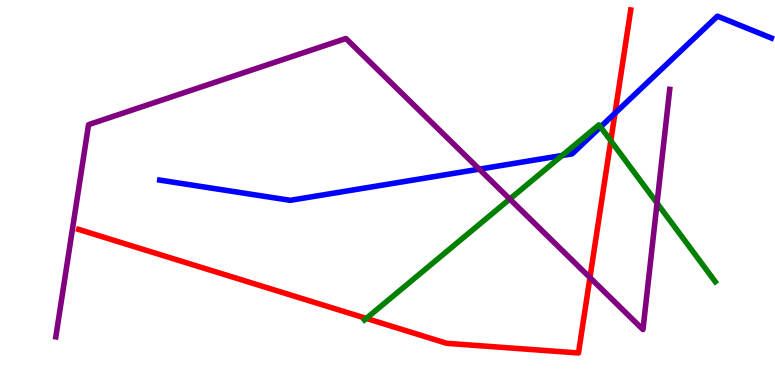[{'lines': ['blue', 'red'], 'intersections': [{'x': 7.94, 'y': 7.06}]}, {'lines': ['green', 'red'], 'intersections': [{'x': 4.73, 'y': 1.73}, {'x': 7.88, 'y': 6.34}]}, {'lines': ['purple', 'red'], 'intersections': [{'x': 7.61, 'y': 2.79}]}, {'lines': ['blue', 'green'], 'intersections': [{'x': 7.25, 'y': 5.96}, {'x': 7.75, 'y': 6.7}]}, {'lines': ['blue', 'purple'], 'intersections': [{'x': 6.18, 'y': 5.61}]}, {'lines': ['green', 'purple'], 'intersections': [{'x': 6.58, 'y': 4.83}, {'x': 8.48, 'y': 4.72}]}]